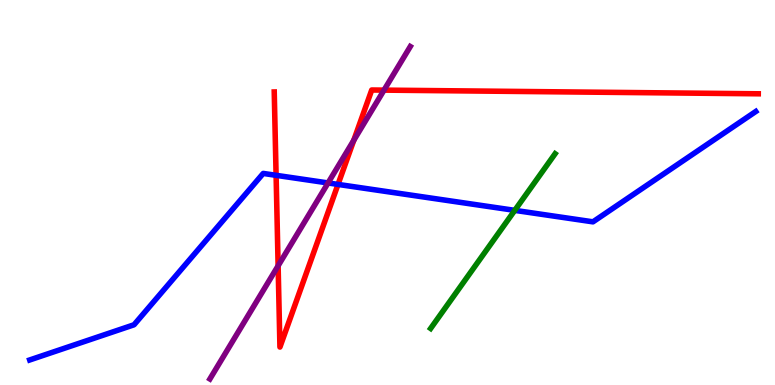[{'lines': ['blue', 'red'], 'intersections': [{'x': 3.56, 'y': 5.45}, {'x': 4.36, 'y': 5.21}]}, {'lines': ['green', 'red'], 'intersections': []}, {'lines': ['purple', 'red'], 'intersections': [{'x': 3.59, 'y': 3.1}, {'x': 4.56, 'y': 6.36}, {'x': 4.96, 'y': 7.66}]}, {'lines': ['blue', 'green'], 'intersections': [{'x': 6.64, 'y': 4.54}]}, {'lines': ['blue', 'purple'], 'intersections': [{'x': 4.23, 'y': 5.25}]}, {'lines': ['green', 'purple'], 'intersections': []}]